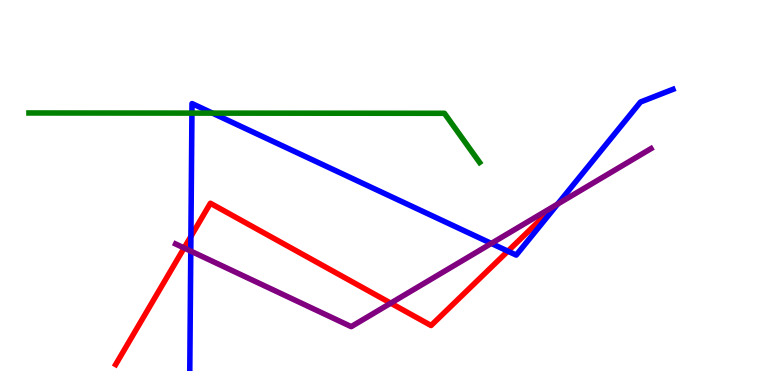[{'lines': ['blue', 'red'], 'intersections': [{'x': 2.46, 'y': 3.86}, {'x': 6.55, 'y': 3.48}]}, {'lines': ['green', 'red'], 'intersections': []}, {'lines': ['purple', 'red'], 'intersections': [{'x': 2.38, 'y': 3.56}, {'x': 5.04, 'y': 2.13}]}, {'lines': ['blue', 'green'], 'intersections': [{'x': 2.48, 'y': 7.06}, {'x': 2.74, 'y': 7.06}]}, {'lines': ['blue', 'purple'], 'intersections': [{'x': 2.46, 'y': 3.48}, {'x': 6.34, 'y': 3.68}, {'x': 7.2, 'y': 4.7}]}, {'lines': ['green', 'purple'], 'intersections': []}]